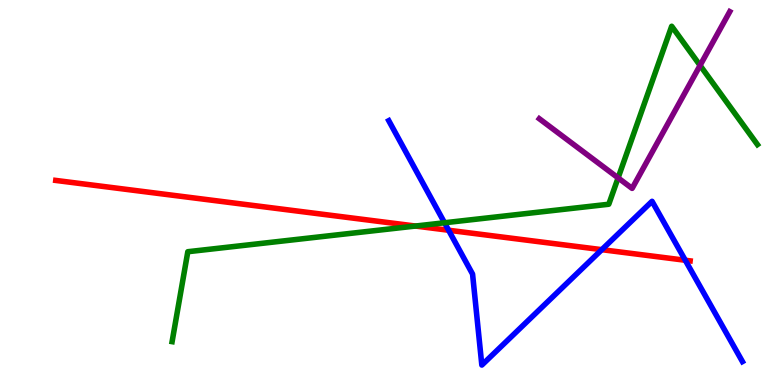[{'lines': ['blue', 'red'], 'intersections': [{'x': 5.79, 'y': 4.02}, {'x': 7.77, 'y': 3.52}, {'x': 8.84, 'y': 3.24}]}, {'lines': ['green', 'red'], 'intersections': [{'x': 5.36, 'y': 4.13}]}, {'lines': ['purple', 'red'], 'intersections': []}, {'lines': ['blue', 'green'], 'intersections': [{'x': 5.74, 'y': 4.21}]}, {'lines': ['blue', 'purple'], 'intersections': []}, {'lines': ['green', 'purple'], 'intersections': [{'x': 7.98, 'y': 5.38}, {'x': 9.03, 'y': 8.3}]}]